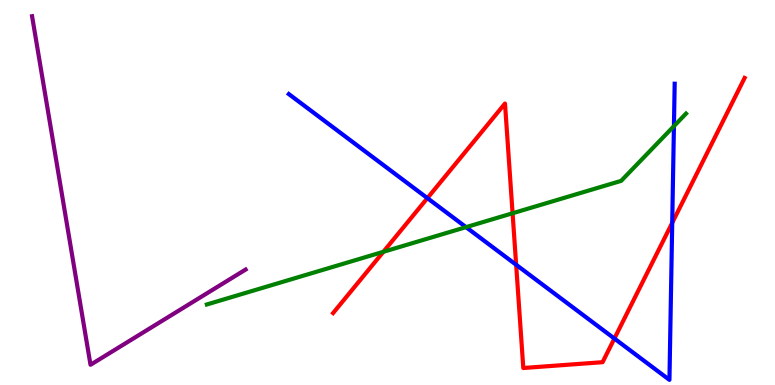[{'lines': ['blue', 'red'], 'intersections': [{'x': 5.51, 'y': 4.85}, {'x': 6.66, 'y': 3.12}, {'x': 7.93, 'y': 1.21}, {'x': 8.67, 'y': 4.21}]}, {'lines': ['green', 'red'], 'intersections': [{'x': 4.95, 'y': 3.46}, {'x': 6.61, 'y': 4.46}]}, {'lines': ['purple', 'red'], 'intersections': []}, {'lines': ['blue', 'green'], 'intersections': [{'x': 6.01, 'y': 4.1}, {'x': 8.7, 'y': 6.72}]}, {'lines': ['blue', 'purple'], 'intersections': []}, {'lines': ['green', 'purple'], 'intersections': []}]